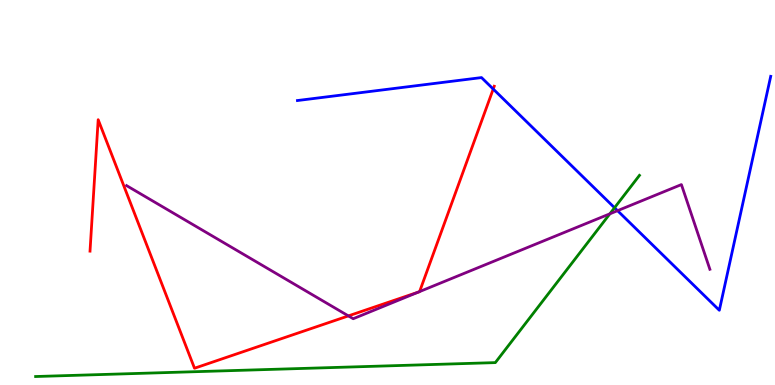[{'lines': ['blue', 'red'], 'intersections': [{'x': 6.36, 'y': 7.69}]}, {'lines': ['green', 'red'], 'intersections': []}, {'lines': ['purple', 'red'], 'intersections': [{'x': 4.5, 'y': 1.79}, {'x': 5.4, 'y': 2.41}, {'x': 5.41, 'y': 2.43}]}, {'lines': ['blue', 'green'], 'intersections': [{'x': 7.93, 'y': 4.6}]}, {'lines': ['blue', 'purple'], 'intersections': [{'x': 7.97, 'y': 4.53}]}, {'lines': ['green', 'purple'], 'intersections': [{'x': 7.87, 'y': 4.45}]}]